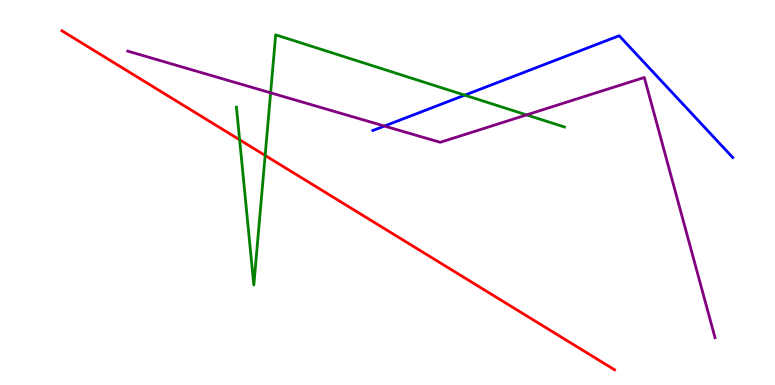[{'lines': ['blue', 'red'], 'intersections': []}, {'lines': ['green', 'red'], 'intersections': [{'x': 3.09, 'y': 6.37}, {'x': 3.42, 'y': 5.96}]}, {'lines': ['purple', 'red'], 'intersections': []}, {'lines': ['blue', 'green'], 'intersections': [{'x': 6.0, 'y': 7.53}]}, {'lines': ['blue', 'purple'], 'intersections': [{'x': 4.96, 'y': 6.73}]}, {'lines': ['green', 'purple'], 'intersections': [{'x': 3.49, 'y': 7.59}, {'x': 6.79, 'y': 7.02}]}]